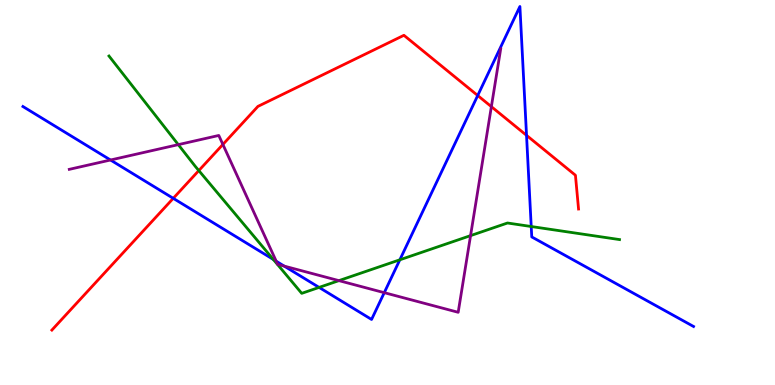[{'lines': ['blue', 'red'], 'intersections': [{'x': 2.24, 'y': 4.85}, {'x': 6.16, 'y': 7.52}, {'x': 6.79, 'y': 6.48}]}, {'lines': ['green', 'red'], 'intersections': [{'x': 2.57, 'y': 5.57}]}, {'lines': ['purple', 'red'], 'intersections': [{'x': 2.88, 'y': 6.25}, {'x': 6.34, 'y': 7.23}]}, {'lines': ['blue', 'green'], 'intersections': [{'x': 3.53, 'y': 3.26}, {'x': 4.12, 'y': 2.53}, {'x': 5.16, 'y': 3.25}, {'x': 6.85, 'y': 4.12}]}, {'lines': ['blue', 'purple'], 'intersections': [{'x': 1.43, 'y': 5.84}, {'x': 3.56, 'y': 3.22}, {'x': 3.67, 'y': 3.09}, {'x': 4.96, 'y': 2.4}]}, {'lines': ['green', 'purple'], 'intersections': [{'x': 2.3, 'y': 6.24}, {'x': 4.37, 'y': 2.71}, {'x': 6.07, 'y': 3.88}]}]